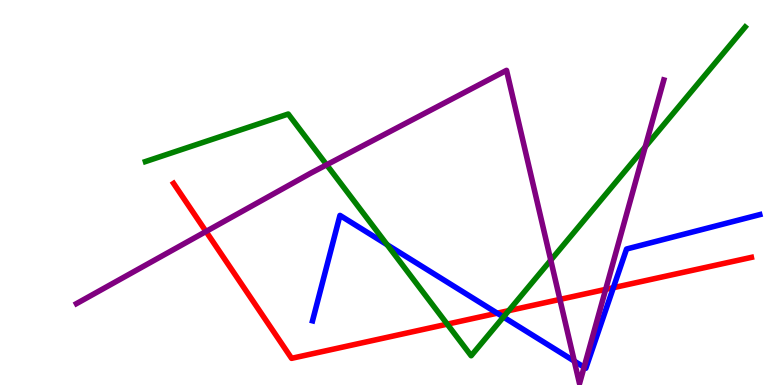[{'lines': ['blue', 'red'], 'intersections': [{'x': 6.42, 'y': 1.87}, {'x': 7.91, 'y': 2.53}]}, {'lines': ['green', 'red'], 'intersections': [{'x': 5.77, 'y': 1.58}, {'x': 6.56, 'y': 1.93}]}, {'lines': ['purple', 'red'], 'intersections': [{'x': 2.66, 'y': 3.99}, {'x': 7.22, 'y': 2.22}, {'x': 7.82, 'y': 2.48}]}, {'lines': ['blue', 'green'], 'intersections': [{'x': 5.0, 'y': 3.64}, {'x': 6.5, 'y': 1.77}]}, {'lines': ['blue', 'purple'], 'intersections': [{'x': 7.41, 'y': 0.621}, {'x': 7.54, 'y': 0.463}]}, {'lines': ['green', 'purple'], 'intersections': [{'x': 4.21, 'y': 5.72}, {'x': 7.11, 'y': 3.24}, {'x': 8.33, 'y': 6.18}]}]